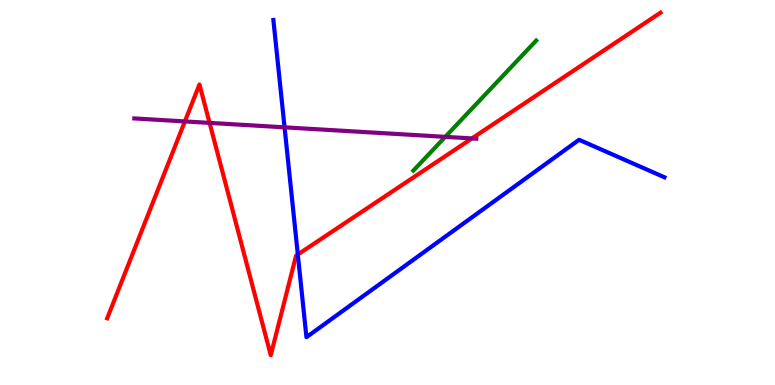[{'lines': ['blue', 'red'], 'intersections': [{'x': 3.84, 'y': 3.39}]}, {'lines': ['green', 'red'], 'intersections': []}, {'lines': ['purple', 'red'], 'intersections': [{'x': 2.39, 'y': 6.85}, {'x': 2.7, 'y': 6.81}, {'x': 6.09, 'y': 6.4}]}, {'lines': ['blue', 'green'], 'intersections': []}, {'lines': ['blue', 'purple'], 'intersections': [{'x': 3.67, 'y': 6.69}]}, {'lines': ['green', 'purple'], 'intersections': [{'x': 5.75, 'y': 6.45}]}]